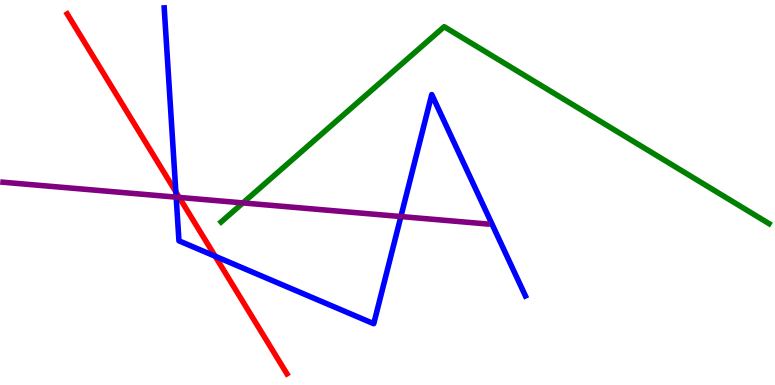[{'lines': ['blue', 'red'], 'intersections': [{'x': 2.27, 'y': 5.02}, {'x': 2.78, 'y': 3.34}]}, {'lines': ['green', 'red'], 'intersections': []}, {'lines': ['purple', 'red'], 'intersections': [{'x': 2.31, 'y': 4.87}]}, {'lines': ['blue', 'green'], 'intersections': []}, {'lines': ['blue', 'purple'], 'intersections': [{'x': 2.27, 'y': 4.88}, {'x': 5.17, 'y': 4.38}]}, {'lines': ['green', 'purple'], 'intersections': [{'x': 3.13, 'y': 4.73}]}]